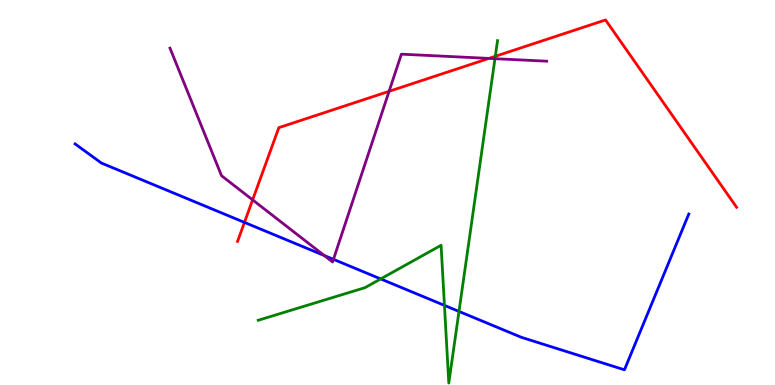[{'lines': ['blue', 'red'], 'intersections': [{'x': 3.15, 'y': 4.22}]}, {'lines': ['green', 'red'], 'intersections': [{'x': 6.39, 'y': 8.54}]}, {'lines': ['purple', 'red'], 'intersections': [{'x': 3.26, 'y': 4.81}, {'x': 5.02, 'y': 7.63}, {'x': 6.31, 'y': 8.48}]}, {'lines': ['blue', 'green'], 'intersections': [{'x': 4.91, 'y': 2.76}, {'x': 5.73, 'y': 2.07}, {'x': 5.92, 'y': 1.91}]}, {'lines': ['blue', 'purple'], 'intersections': [{'x': 4.18, 'y': 3.36}, {'x': 4.3, 'y': 3.26}]}, {'lines': ['green', 'purple'], 'intersections': [{'x': 6.39, 'y': 8.48}]}]